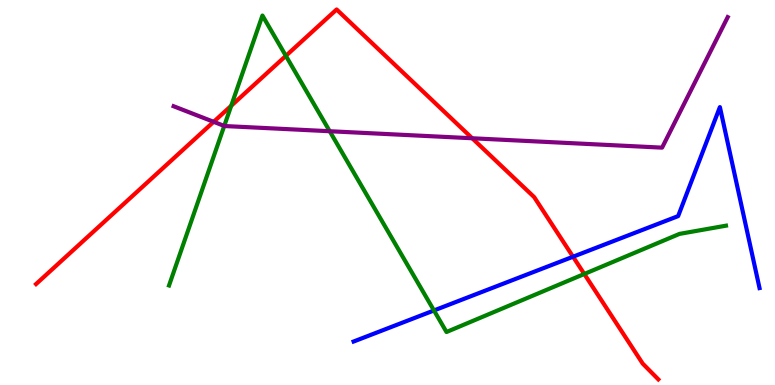[{'lines': ['blue', 'red'], 'intersections': [{'x': 7.39, 'y': 3.33}]}, {'lines': ['green', 'red'], 'intersections': [{'x': 2.98, 'y': 7.25}, {'x': 3.69, 'y': 8.55}, {'x': 7.54, 'y': 2.88}]}, {'lines': ['purple', 'red'], 'intersections': [{'x': 2.76, 'y': 6.84}, {'x': 6.09, 'y': 6.41}]}, {'lines': ['blue', 'green'], 'intersections': [{'x': 5.6, 'y': 1.94}]}, {'lines': ['blue', 'purple'], 'intersections': []}, {'lines': ['green', 'purple'], 'intersections': [{'x': 2.89, 'y': 6.73}, {'x': 4.25, 'y': 6.59}]}]